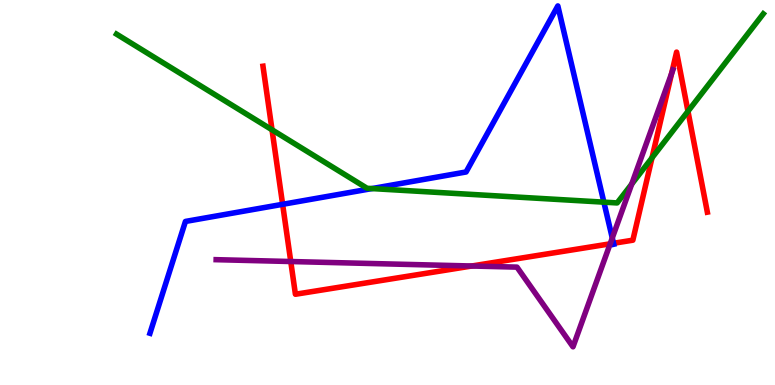[{'lines': ['blue', 'red'], 'intersections': [{'x': 3.65, 'y': 4.69}, {'x': 7.92, 'y': 3.68}]}, {'lines': ['green', 'red'], 'intersections': [{'x': 3.51, 'y': 6.63}, {'x': 8.41, 'y': 5.9}, {'x': 8.88, 'y': 7.11}]}, {'lines': ['purple', 'red'], 'intersections': [{'x': 3.75, 'y': 3.21}, {'x': 6.09, 'y': 3.09}, {'x': 7.87, 'y': 3.67}, {'x': 8.67, 'y': 8.09}]}, {'lines': ['blue', 'green'], 'intersections': [{'x': 4.8, 'y': 5.1}, {'x': 7.79, 'y': 4.75}]}, {'lines': ['blue', 'purple'], 'intersections': [{'x': 7.9, 'y': 3.82}]}, {'lines': ['green', 'purple'], 'intersections': [{'x': 8.15, 'y': 5.22}]}]